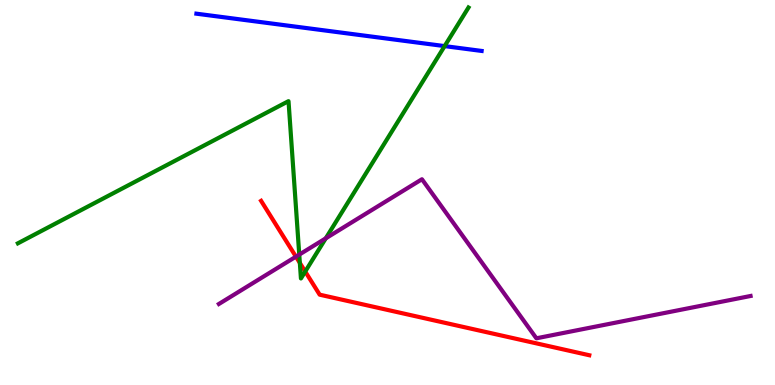[{'lines': ['blue', 'red'], 'intersections': []}, {'lines': ['green', 'red'], 'intersections': [{'x': 3.87, 'y': 3.17}, {'x': 3.94, 'y': 2.95}]}, {'lines': ['purple', 'red'], 'intersections': [{'x': 3.82, 'y': 3.33}]}, {'lines': ['blue', 'green'], 'intersections': [{'x': 5.74, 'y': 8.8}]}, {'lines': ['blue', 'purple'], 'intersections': []}, {'lines': ['green', 'purple'], 'intersections': [{'x': 3.86, 'y': 3.39}, {'x': 4.2, 'y': 3.81}]}]